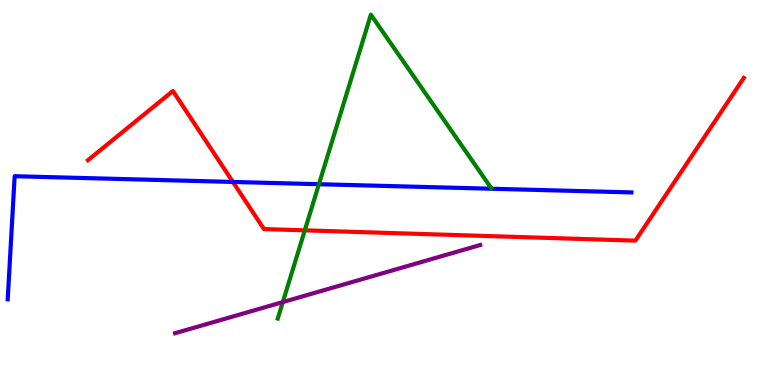[{'lines': ['blue', 'red'], 'intersections': [{'x': 3.01, 'y': 5.27}]}, {'lines': ['green', 'red'], 'intersections': [{'x': 3.93, 'y': 4.02}]}, {'lines': ['purple', 'red'], 'intersections': []}, {'lines': ['blue', 'green'], 'intersections': [{'x': 4.12, 'y': 5.22}]}, {'lines': ['blue', 'purple'], 'intersections': []}, {'lines': ['green', 'purple'], 'intersections': [{'x': 3.65, 'y': 2.15}]}]